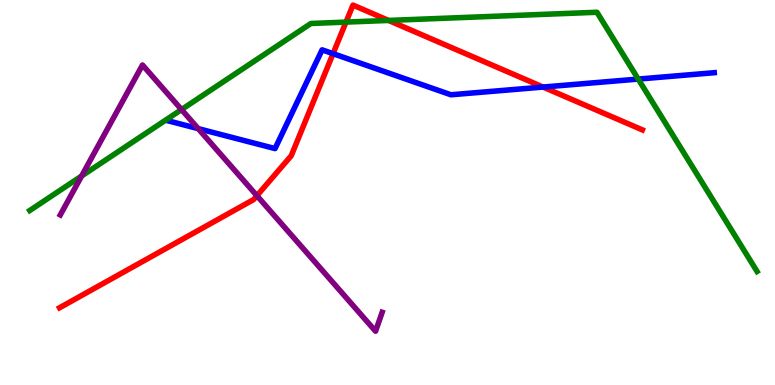[{'lines': ['blue', 'red'], 'intersections': [{'x': 4.3, 'y': 8.61}, {'x': 7.01, 'y': 7.74}]}, {'lines': ['green', 'red'], 'intersections': [{'x': 4.46, 'y': 9.43}, {'x': 5.01, 'y': 9.47}]}, {'lines': ['purple', 'red'], 'intersections': [{'x': 3.31, 'y': 4.92}]}, {'lines': ['blue', 'green'], 'intersections': [{'x': 8.24, 'y': 7.95}]}, {'lines': ['blue', 'purple'], 'intersections': [{'x': 2.56, 'y': 6.66}]}, {'lines': ['green', 'purple'], 'intersections': [{'x': 1.05, 'y': 5.43}, {'x': 2.34, 'y': 7.15}]}]